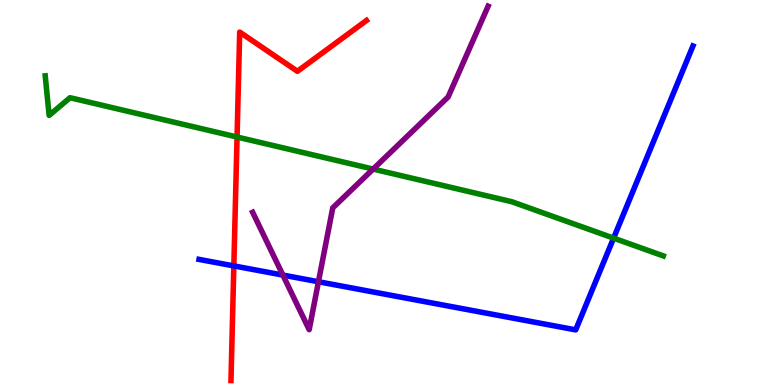[{'lines': ['blue', 'red'], 'intersections': [{'x': 3.02, 'y': 3.09}]}, {'lines': ['green', 'red'], 'intersections': [{'x': 3.06, 'y': 6.44}]}, {'lines': ['purple', 'red'], 'intersections': []}, {'lines': ['blue', 'green'], 'intersections': [{'x': 7.92, 'y': 3.81}]}, {'lines': ['blue', 'purple'], 'intersections': [{'x': 3.65, 'y': 2.85}, {'x': 4.11, 'y': 2.68}]}, {'lines': ['green', 'purple'], 'intersections': [{'x': 4.81, 'y': 5.61}]}]